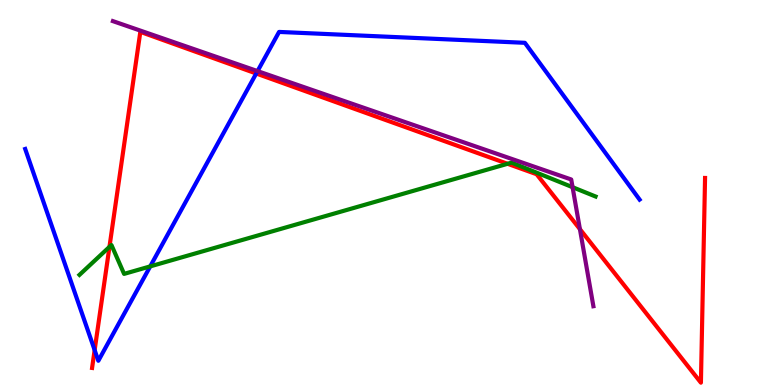[{'lines': ['blue', 'red'], 'intersections': [{'x': 1.22, 'y': 0.907}, {'x': 3.31, 'y': 8.09}]}, {'lines': ['green', 'red'], 'intersections': [{'x': 1.41, 'y': 3.59}, {'x': 6.55, 'y': 5.75}]}, {'lines': ['purple', 'red'], 'intersections': [{'x': 7.48, 'y': 4.05}]}, {'lines': ['blue', 'green'], 'intersections': [{'x': 1.94, 'y': 3.08}]}, {'lines': ['blue', 'purple'], 'intersections': [{'x': 3.32, 'y': 8.15}]}, {'lines': ['green', 'purple'], 'intersections': [{'x': 7.39, 'y': 5.14}]}]